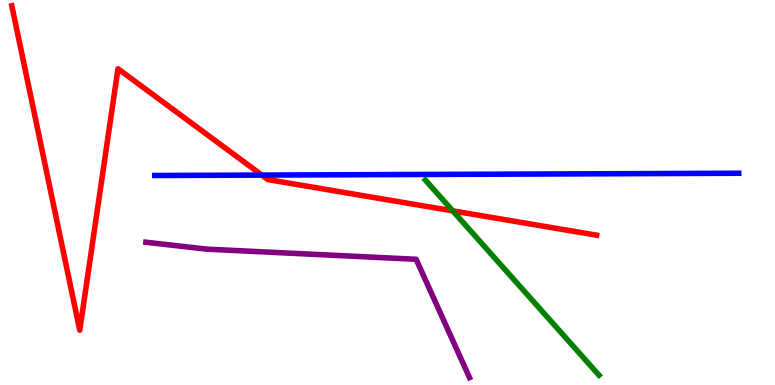[{'lines': ['blue', 'red'], 'intersections': [{'x': 3.38, 'y': 5.45}]}, {'lines': ['green', 'red'], 'intersections': [{'x': 5.84, 'y': 4.52}]}, {'lines': ['purple', 'red'], 'intersections': []}, {'lines': ['blue', 'green'], 'intersections': []}, {'lines': ['blue', 'purple'], 'intersections': []}, {'lines': ['green', 'purple'], 'intersections': []}]